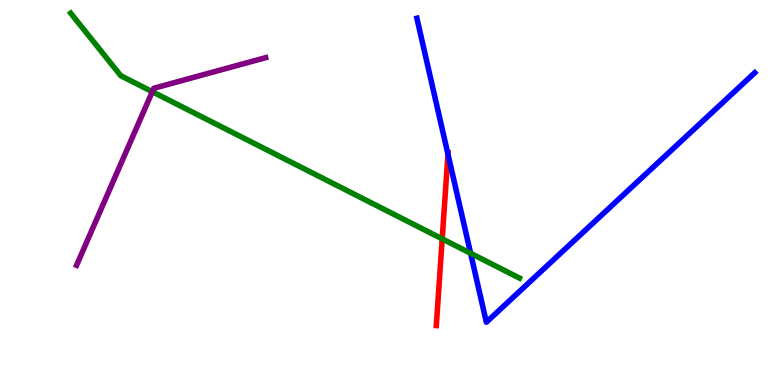[{'lines': ['blue', 'red'], 'intersections': [{'x': 5.78, 'y': 5.99}]}, {'lines': ['green', 'red'], 'intersections': [{'x': 5.71, 'y': 3.8}]}, {'lines': ['purple', 'red'], 'intersections': []}, {'lines': ['blue', 'green'], 'intersections': [{'x': 6.07, 'y': 3.42}]}, {'lines': ['blue', 'purple'], 'intersections': []}, {'lines': ['green', 'purple'], 'intersections': [{'x': 1.97, 'y': 7.62}]}]